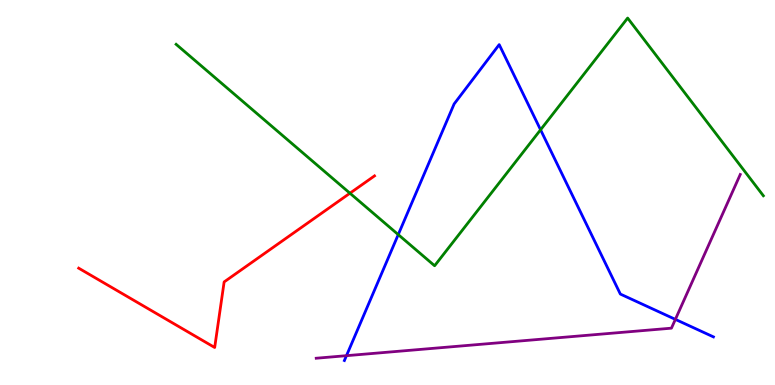[{'lines': ['blue', 'red'], 'intersections': []}, {'lines': ['green', 'red'], 'intersections': [{'x': 4.52, 'y': 4.98}]}, {'lines': ['purple', 'red'], 'intersections': []}, {'lines': ['blue', 'green'], 'intersections': [{'x': 5.14, 'y': 3.91}, {'x': 6.98, 'y': 6.63}]}, {'lines': ['blue', 'purple'], 'intersections': [{'x': 4.47, 'y': 0.762}, {'x': 8.71, 'y': 1.7}]}, {'lines': ['green', 'purple'], 'intersections': []}]